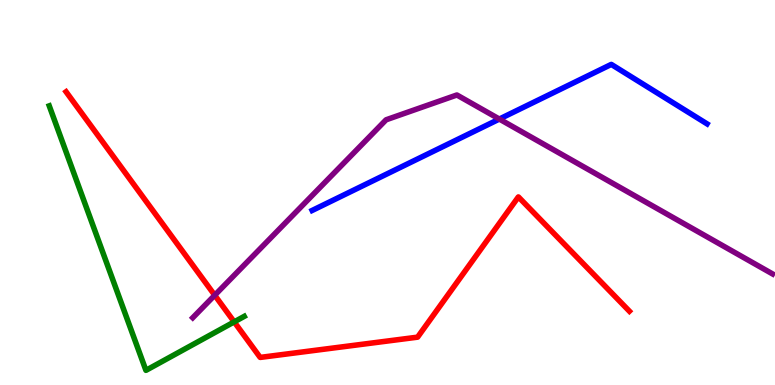[{'lines': ['blue', 'red'], 'intersections': []}, {'lines': ['green', 'red'], 'intersections': [{'x': 3.02, 'y': 1.64}]}, {'lines': ['purple', 'red'], 'intersections': [{'x': 2.77, 'y': 2.33}]}, {'lines': ['blue', 'green'], 'intersections': []}, {'lines': ['blue', 'purple'], 'intersections': [{'x': 6.44, 'y': 6.91}]}, {'lines': ['green', 'purple'], 'intersections': []}]